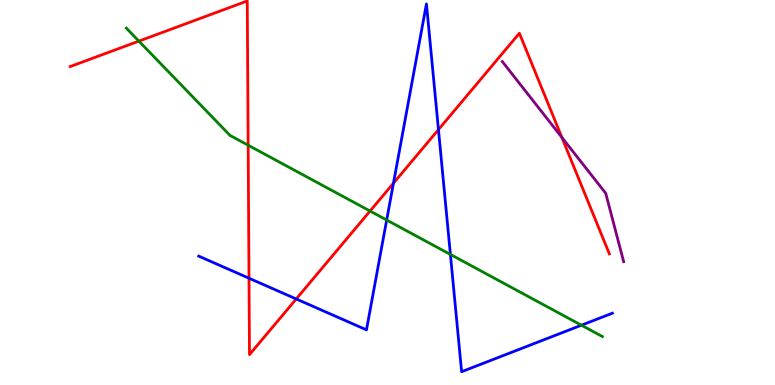[{'lines': ['blue', 'red'], 'intersections': [{'x': 3.21, 'y': 2.77}, {'x': 3.82, 'y': 2.23}, {'x': 5.08, 'y': 5.24}, {'x': 5.66, 'y': 6.63}]}, {'lines': ['green', 'red'], 'intersections': [{'x': 1.79, 'y': 8.93}, {'x': 3.2, 'y': 6.23}, {'x': 4.77, 'y': 4.52}]}, {'lines': ['purple', 'red'], 'intersections': [{'x': 7.25, 'y': 6.43}]}, {'lines': ['blue', 'green'], 'intersections': [{'x': 4.99, 'y': 4.28}, {'x': 5.81, 'y': 3.39}, {'x': 7.5, 'y': 1.55}]}, {'lines': ['blue', 'purple'], 'intersections': []}, {'lines': ['green', 'purple'], 'intersections': []}]